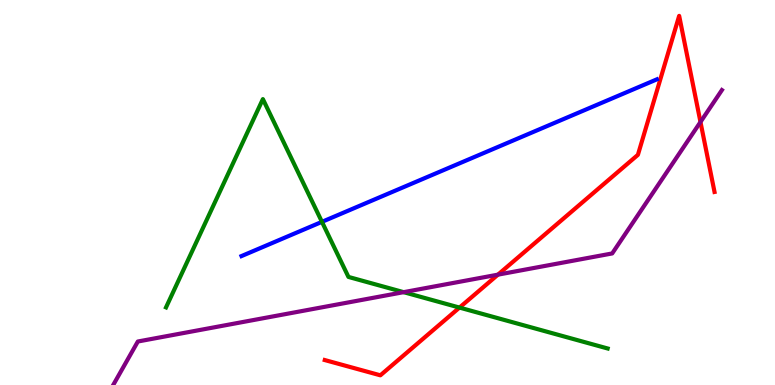[{'lines': ['blue', 'red'], 'intersections': []}, {'lines': ['green', 'red'], 'intersections': [{'x': 5.93, 'y': 2.01}]}, {'lines': ['purple', 'red'], 'intersections': [{'x': 6.43, 'y': 2.87}, {'x': 9.04, 'y': 6.83}]}, {'lines': ['blue', 'green'], 'intersections': [{'x': 4.15, 'y': 4.24}]}, {'lines': ['blue', 'purple'], 'intersections': []}, {'lines': ['green', 'purple'], 'intersections': [{'x': 5.21, 'y': 2.41}]}]